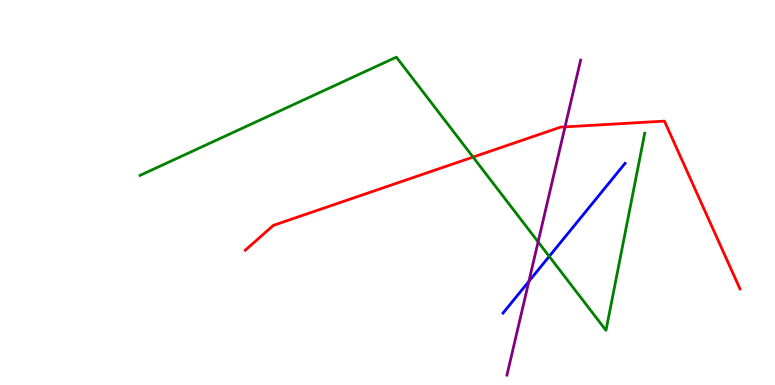[{'lines': ['blue', 'red'], 'intersections': []}, {'lines': ['green', 'red'], 'intersections': [{'x': 6.1, 'y': 5.92}]}, {'lines': ['purple', 'red'], 'intersections': [{'x': 7.29, 'y': 6.7}]}, {'lines': ['blue', 'green'], 'intersections': [{'x': 7.09, 'y': 3.34}]}, {'lines': ['blue', 'purple'], 'intersections': [{'x': 6.82, 'y': 2.69}]}, {'lines': ['green', 'purple'], 'intersections': [{'x': 6.94, 'y': 3.72}]}]